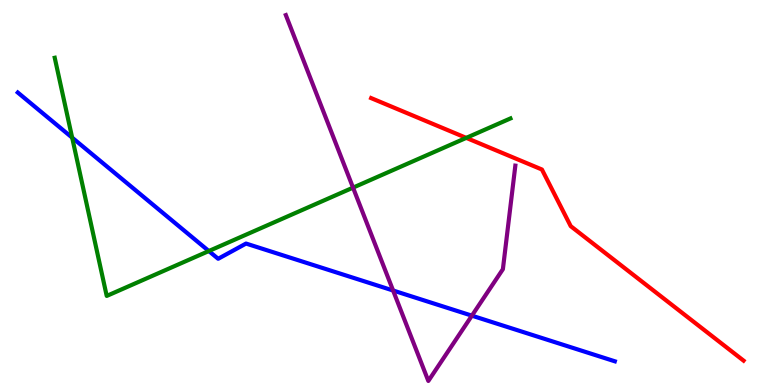[{'lines': ['blue', 'red'], 'intersections': []}, {'lines': ['green', 'red'], 'intersections': [{'x': 6.02, 'y': 6.42}]}, {'lines': ['purple', 'red'], 'intersections': []}, {'lines': ['blue', 'green'], 'intersections': [{'x': 0.931, 'y': 6.42}, {'x': 2.69, 'y': 3.48}]}, {'lines': ['blue', 'purple'], 'intersections': [{'x': 5.07, 'y': 2.45}, {'x': 6.09, 'y': 1.8}]}, {'lines': ['green', 'purple'], 'intersections': [{'x': 4.56, 'y': 5.13}]}]